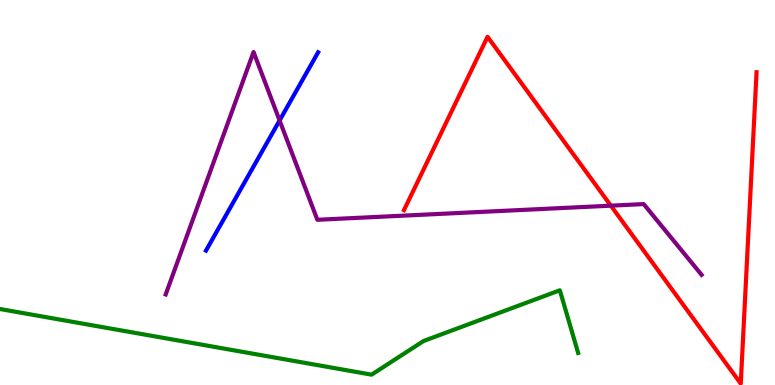[{'lines': ['blue', 'red'], 'intersections': []}, {'lines': ['green', 'red'], 'intersections': []}, {'lines': ['purple', 'red'], 'intersections': [{'x': 7.88, 'y': 4.66}]}, {'lines': ['blue', 'green'], 'intersections': []}, {'lines': ['blue', 'purple'], 'intersections': [{'x': 3.61, 'y': 6.87}]}, {'lines': ['green', 'purple'], 'intersections': []}]